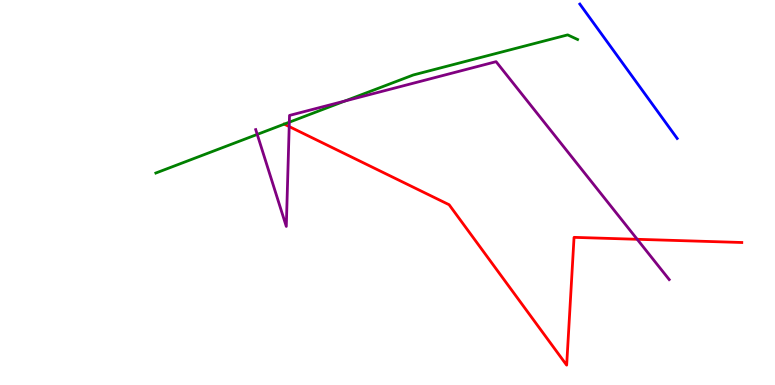[{'lines': ['blue', 'red'], 'intersections': []}, {'lines': ['green', 'red'], 'intersections': []}, {'lines': ['purple', 'red'], 'intersections': [{'x': 3.73, 'y': 6.71}, {'x': 8.22, 'y': 3.78}]}, {'lines': ['blue', 'green'], 'intersections': []}, {'lines': ['blue', 'purple'], 'intersections': []}, {'lines': ['green', 'purple'], 'intersections': [{'x': 3.32, 'y': 6.51}, {'x': 3.73, 'y': 6.83}, {'x': 4.45, 'y': 7.38}]}]